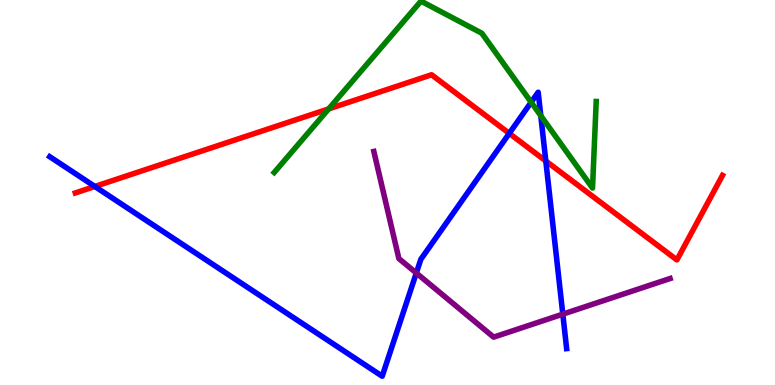[{'lines': ['blue', 'red'], 'intersections': [{'x': 1.22, 'y': 5.16}, {'x': 6.57, 'y': 6.54}, {'x': 7.04, 'y': 5.82}]}, {'lines': ['green', 'red'], 'intersections': [{'x': 4.24, 'y': 7.17}]}, {'lines': ['purple', 'red'], 'intersections': []}, {'lines': ['blue', 'green'], 'intersections': [{'x': 6.85, 'y': 7.34}, {'x': 6.98, 'y': 6.99}]}, {'lines': ['blue', 'purple'], 'intersections': [{'x': 5.37, 'y': 2.91}, {'x': 7.26, 'y': 1.84}]}, {'lines': ['green', 'purple'], 'intersections': []}]